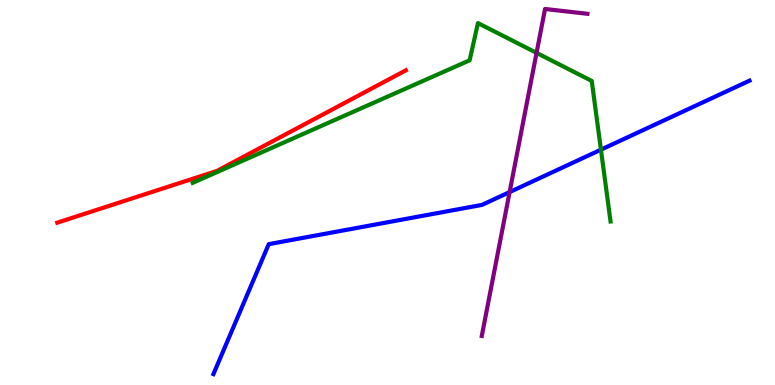[{'lines': ['blue', 'red'], 'intersections': []}, {'lines': ['green', 'red'], 'intersections': []}, {'lines': ['purple', 'red'], 'intersections': []}, {'lines': ['blue', 'green'], 'intersections': [{'x': 7.75, 'y': 6.11}]}, {'lines': ['blue', 'purple'], 'intersections': [{'x': 6.58, 'y': 5.01}]}, {'lines': ['green', 'purple'], 'intersections': [{'x': 6.92, 'y': 8.63}]}]